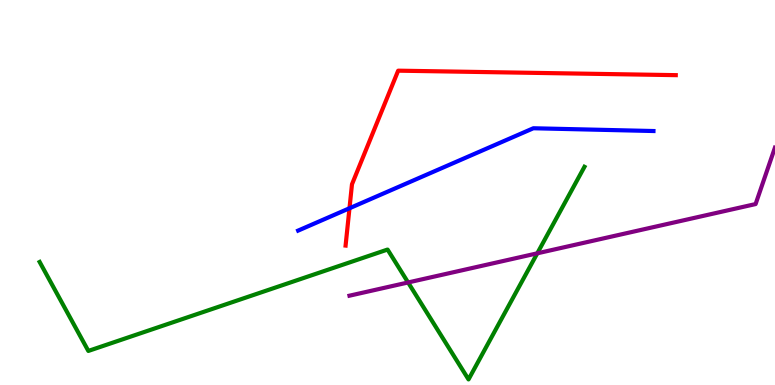[{'lines': ['blue', 'red'], 'intersections': [{'x': 4.51, 'y': 4.59}]}, {'lines': ['green', 'red'], 'intersections': []}, {'lines': ['purple', 'red'], 'intersections': []}, {'lines': ['blue', 'green'], 'intersections': []}, {'lines': ['blue', 'purple'], 'intersections': []}, {'lines': ['green', 'purple'], 'intersections': [{'x': 5.27, 'y': 2.66}, {'x': 6.93, 'y': 3.42}]}]